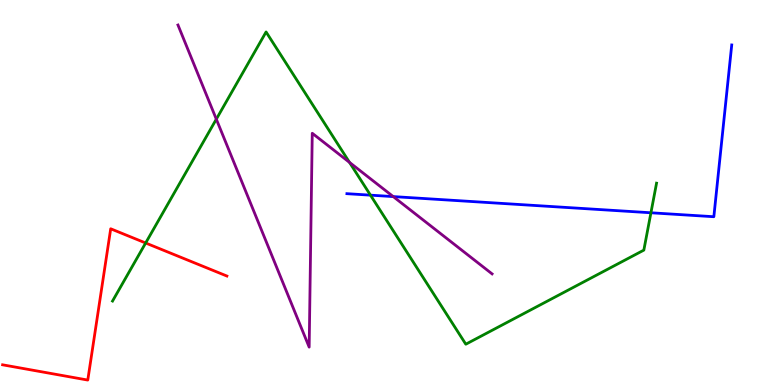[{'lines': ['blue', 'red'], 'intersections': []}, {'lines': ['green', 'red'], 'intersections': [{'x': 1.88, 'y': 3.69}]}, {'lines': ['purple', 'red'], 'intersections': []}, {'lines': ['blue', 'green'], 'intersections': [{'x': 4.78, 'y': 4.93}, {'x': 8.4, 'y': 4.47}]}, {'lines': ['blue', 'purple'], 'intersections': [{'x': 5.07, 'y': 4.89}]}, {'lines': ['green', 'purple'], 'intersections': [{'x': 2.79, 'y': 6.9}, {'x': 4.51, 'y': 5.78}]}]